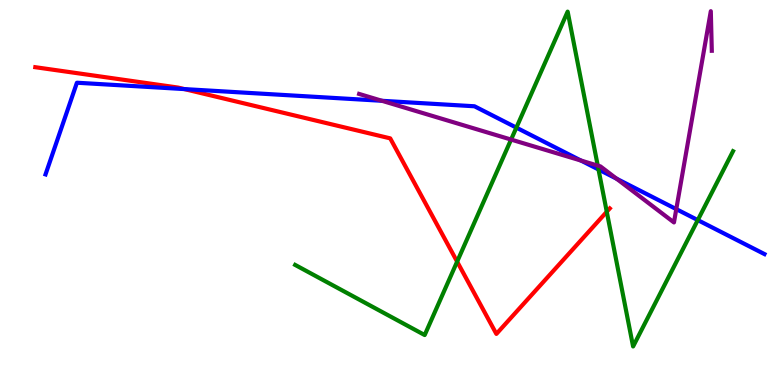[{'lines': ['blue', 'red'], 'intersections': [{'x': 2.38, 'y': 7.69}]}, {'lines': ['green', 'red'], 'intersections': [{'x': 5.9, 'y': 3.2}, {'x': 7.83, 'y': 4.5}]}, {'lines': ['purple', 'red'], 'intersections': []}, {'lines': ['blue', 'green'], 'intersections': [{'x': 6.66, 'y': 6.69}, {'x': 7.72, 'y': 5.6}, {'x': 9.0, 'y': 4.28}]}, {'lines': ['blue', 'purple'], 'intersections': [{'x': 4.93, 'y': 7.38}, {'x': 7.5, 'y': 5.83}, {'x': 7.96, 'y': 5.36}, {'x': 8.73, 'y': 4.57}]}, {'lines': ['green', 'purple'], 'intersections': [{'x': 6.59, 'y': 6.37}, {'x': 7.71, 'y': 5.7}]}]